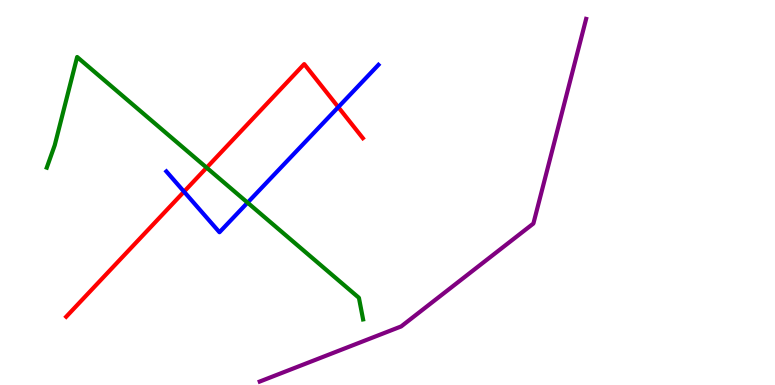[{'lines': ['blue', 'red'], 'intersections': [{'x': 2.37, 'y': 5.02}, {'x': 4.36, 'y': 7.22}]}, {'lines': ['green', 'red'], 'intersections': [{'x': 2.67, 'y': 5.64}]}, {'lines': ['purple', 'red'], 'intersections': []}, {'lines': ['blue', 'green'], 'intersections': [{'x': 3.19, 'y': 4.74}]}, {'lines': ['blue', 'purple'], 'intersections': []}, {'lines': ['green', 'purple'], 'intersections': []}]